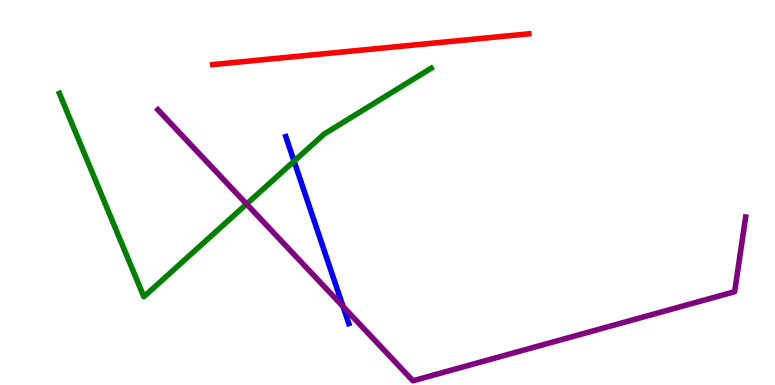[{'lines': ['blue', 'red'], 'intersections': []}, {'lines': ['green', 'red'], 'intersections': []}, {'lines': ['purple', 'red'], 'intersections': []}, {'lines': ['blue', 'green'], 'intersections': [{'x': 3.79, 'y': 5.81}]}, {'lines': ['blue', 'purple'], 'intersections': [{'x': 4.43, 'y': 2.04}]}, {'lines': ['green', 'purple'], 'intersections': [{'x': 3.18, 'y': 4.7}]}]